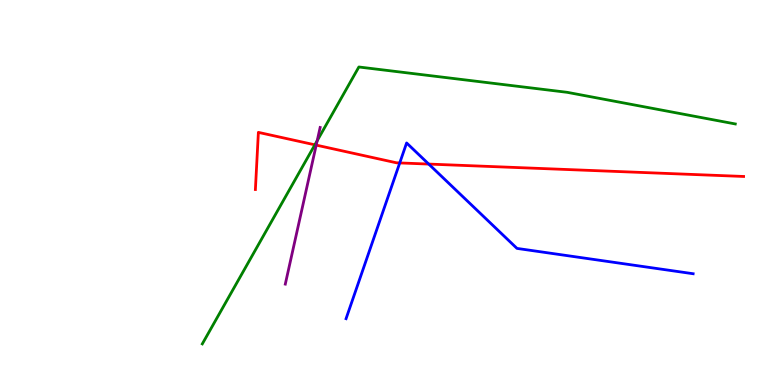[{'lines': ['blue', 'red'], 'intersections': [{'x': 5.16, 'y': 5.77}, {'x': 5.53, 'y': 5.74}]}, {'lines': ['green', 'red'], 'intersections': [{'x': 4.06, 'y': 6.24}]}, {'lines': ['purple', 'red'], 'intersections': [{'x': 4.08, 'y': 6.23}]}, {'lines': ['blue', 'green'], 'intersections': []}, {'lines': ['blue', 'purple'], 'intersections': []}, {'lines': ['green', 'purple'], 'intersections': [{'x': 4.09, 'y': 6.35}]}]